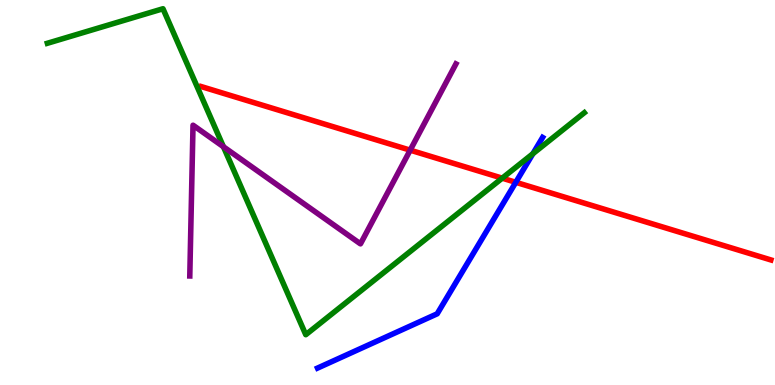[{'lines': ['blue', 'red'], 'intersections': [{'x': 6.66, 'y': 5.26}]}, {'lines': ['green', 'red'], 'intersections': [{'x': 6.48, 'y': 5.37}]}, {'lines': ['purple', 'red'], 'intersections': [{'x': 5.29, 'y': 6.1}]}, {'lines': ['blue', 'green'], 'intersections': [{'x': 6.88, 'y': 6.01}]}, {'lines': ['blue', 'purple'], 'intersections': []}, {'lines': ['green', 'purple'], 'intersections': [{'x': 2.88, 'y': 6.19}]}]